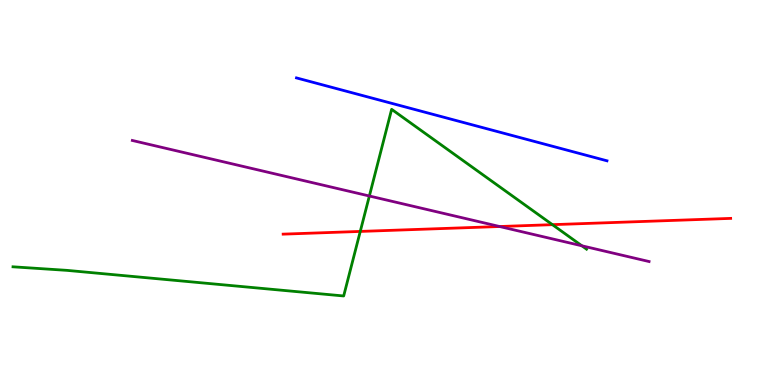[{'lines': ['blue', 'red'], 'intersections': []}, {'lines': ['green', 'red'], 'intersections': [{'x': 4.65, 'y': 3.99}, {'x': 7.13, 'y': 4.16}]}, {'lines': ['purple', 'red'], 'intersections': [{'x': 6.45, 'y': 4.12}]}, {'lines': ['blue', 'green'], 'intersections': []}, {'lines': ['blue', 'purple'], 'intersections': []}, {'lines': ['green', 'purple'], 'intersections': [{'x': 4.77, 'y': 4.91}, {'x': 7.51, 'y': 3.62}]}]